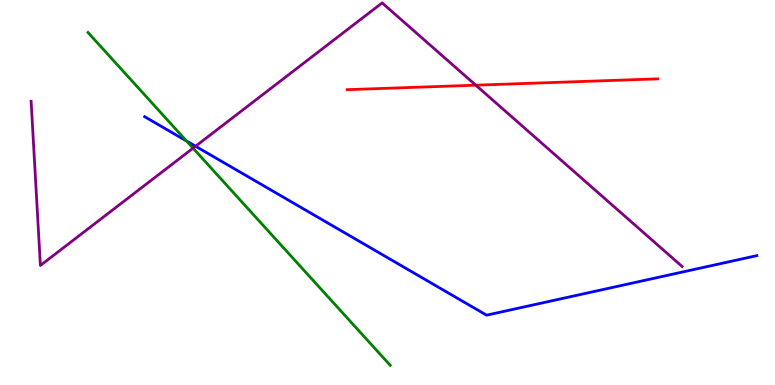[{'lines': ['blue', 'red'], 'intersections': []}, {'lines': ['green', 'red'], 'intersections': []}, {'lines': ['purple', 'red'], 'intersections': [{'x': 6.14, 'y': 7.79}]}, {'lines': ['blue', 'green'], 'intersections': [{'x': 2.41, 'y': 6.34}]}, {'lines': ['blue', 'purple'], 'intersections': [{'x': 2.52, 'y': 6.2}]}, {'lines': ['green', 'purple'], 'intersections': [{'x': 2.49, 'y': 6.15}]}]